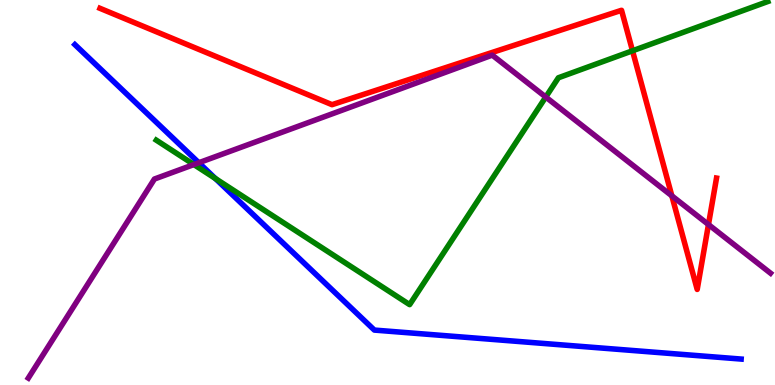[{'lines': ['blue', 'red'], 'intersections': []}, {'lines': ['green', 'red'], 'intersections': [{'x': 8.16, 'y': 8.68}]}, {'lines': ['purple', 'red'], 'intersections': [{'x': 8.67, 'y': 4.91}, {'x': 9.14, 'y': 4.17}]}, {'lines': ['blue', 'green'], 'intersections': [{'x': 2.78, 'y': 5.36}]}, {'lines': ['blue', 'purple'], 'intersections': [{'x': 2.57, 'y': 5.77}]}, {'lines': ['green', 'purple'], 'intersections': [{'x': 2.5, 'y': 5.73}, {'x': 7.04, 'y': 7.48}]}]